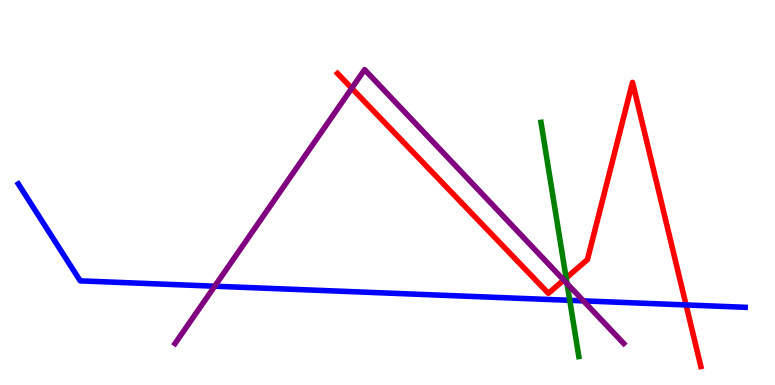[{'lines': ['blue', 'red'], 'intersections': [{'x': 8.85, 'y': 2.08}]}, {'lines': ['green', 'red'], 'intersections': [{'x': 7.31, 'y': 2.78}]}, {'lines': ['purple', 'red'], 'intersections': [{'x': 4.54, 'y': 7.71}, {'x': 7.27, 'y': 2.73}]}, {'lines': ['blue', 'green'], 'intersections': [{'x': 7.35, 'y': 2.2}]}, {'lines': ['blue', 'purple'], 'intersections': [{'x': 2.77, 'y': 2.57}, {'x': 7.53, 'y': 2.19}]}, {'lines': ['green', 'purple'], 'intersections': [{'x': 7.32, 'y': 2.63}]}]